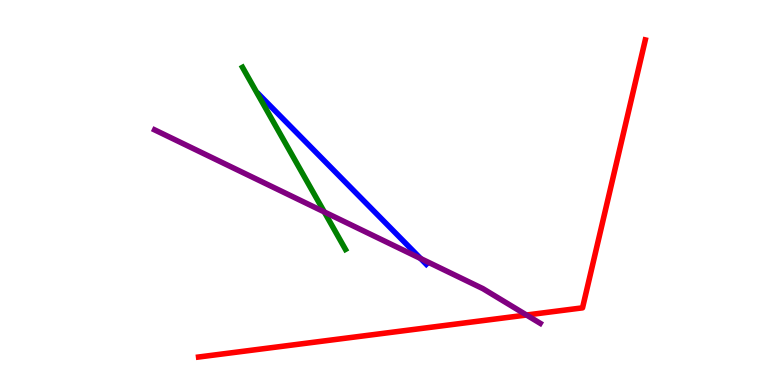[{'lines': ['blue', 'red'], 'intersections': []}, {'lines': ['green', 'red'], 'intersections': []}, {'lines': ['purple', 'red'], 'intersections': [{'x': 6.79, 'y': 1.82}]}, {'lines': ['blue', 'green'], 'intersections': []}, {'lines': ['blue', 'purple'], 'intersections': [{'x': 5.43, 'y': 3.29}]}, {'lines': ['green', 'purple'], 'intersections': [{'x': 4.18, 'y': 4.5}]}]